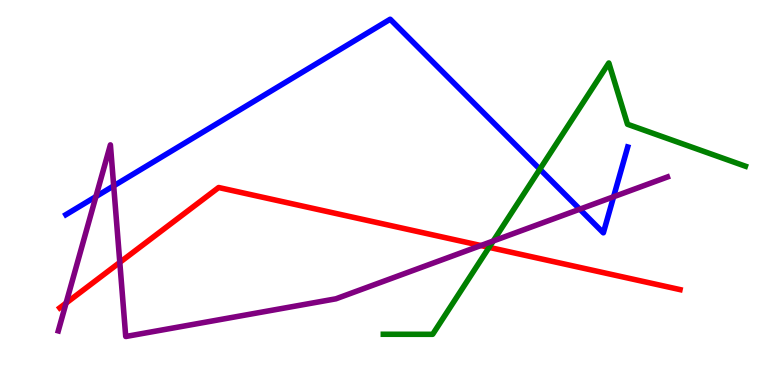[{'lines': ['blue', 'red'], 'intersections': []}, {'lines': ['green', 'red'], 'intersections': [{'x': 6.31, 'y': 3.58}]}, {'lines': ['purple', 'red'], 'intersections': [{'x': 0.853, 'y': 2.13}, {'x': 1.55, 'y': 3.18}, {'x': 6.2, 'y': 3.62}]}, {'lines': ['blue', 'green'], 'intersections': [{'x': 6.97, 'y': 5.61}]}, {'lines': ['blue', 'purple'], 'intersections': [{'x': 1.24, 'y': 4.89}, {'x': 1.47, 'y': 5.17}, {'x': 7.48, 'y': 4.57}, {'x': 7.92, 'y': 4.89}]}, {'lines': ['green', 'purple'], 'intersections': [{'x': 6.36, 'y': 3.74}]}]